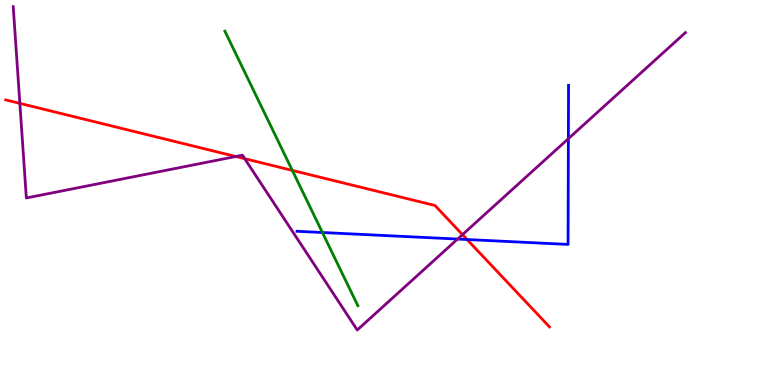[{'lines': ['blue', 'red'], 'intersections': [{'x': 6.03, 'y': 3.78}]}, {'lines': ['green', 'red'], 'intersections': [{'x': 3.77, 'y': 5.57}]}, {'lines': ['purple', 'red'], 'intersections': [{'x': 0.256, 'y': 7.32}, {'x': 3.04, 'y': 5.94}, {'x': 3.16, 'y': 5.88}, {'x': 5.97, 'y': 3.91}]}, {'lines': ['blue', 'green'], 'intersections': [{'x': 4.16, 'y': 3.96}]}, {'lines': ['blue', 'purple'], 'intersections': [{'x': 5.9, 'y': 3.79}, {'x': 7.33, 'y': 6.4}]}, {'lines': ['green', 'purple'], 'intersections': []}]